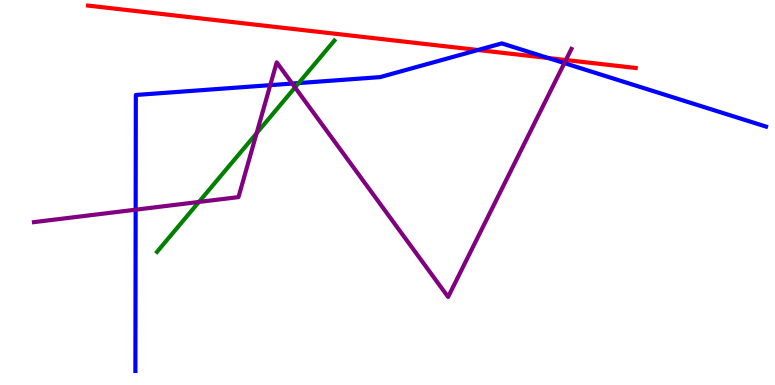[{'lines': ['blue', 'red'], 'intersections': [{'x': 6.17, 'y': 8.7}, {'x': 7.07, 'y': 8.49}]}, {'lines': ['green', 'red'], 'intersections': []}, {'lines': ['purple', 'red'], 'intersections': [{'x': 7.3, 'y': 8.44}]}, {'lines': ['blue', 'green'], 'intersections': [{'x': 3.85, 'y': 7.84}]}, {'lines': ['blue', 'purple'], 'intersections': [{'x': 1.75, 'y': 4.55}, {'x': 3.49, 'y': 7.79}, {'x': 3.77, 'y': 7.83}, {'x': 7.28, 'y': 8.36}]}, {'lines': ['green', 'purple'], 'intersections': [{'x': 2.57, 'y': 4.75}, {'x': 3.31, 'y': 6.54}, {'x': 3.81, 'y': 7.73}]}]